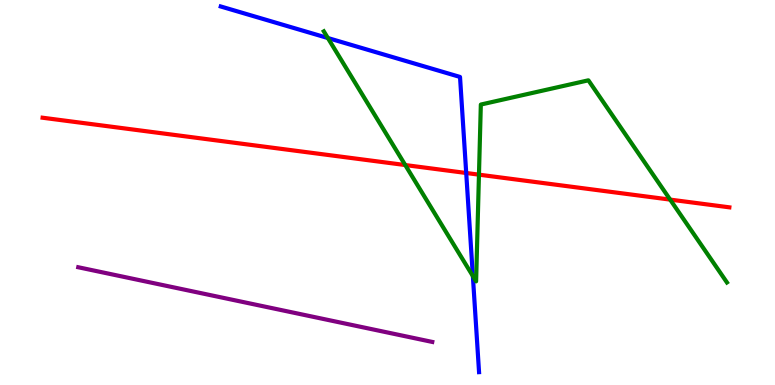[{'lines': ['blue', 'red'], 'intersections': [{'x': 6.02, 'y': 5.51}]}, {'lines': ['green', 'red'], 'intersections': [{'x': 5.23, 'y': 5.71}, {'x': 6.18, 'y': 5.46}, {'x': 8.65, 'y': 4.82}]}, {'lines': ['purple', 'red'], 'intersections': []}, {'lines': ['blue', 'green'], 'intersections': [{'x': 4.23, 'y': 9.01}, {'x': 6.1, 'y': 2.83}]}, {'lines': ['blue', 'purple'], 'intersections': []}, {'lines': ['green', 'purple'], 'intersections': []}]